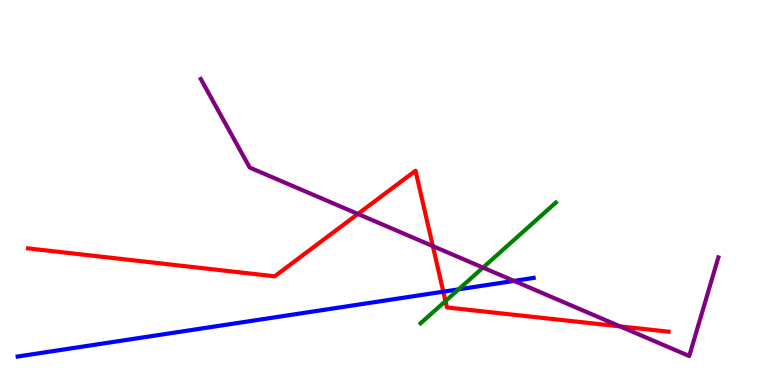[{'lines': ['blue', 'red'], 'intersections': [{'x': 5.72, 'y': 2.42}]}, {'lines': ['green', 'red'], 'intersections': [{'x': 5.75, 'y': 2.18}]}, {'lines': ['purple', 'red'], 'intersections': [{'x': 4.62, 'y': 4.44}, {'x': 5.58, 'y': 3.61}, {'x': 8.0, 'y': 1.52}]}, {'lines': ['blue', 'green'], 'intersections': [{'x': 5.92, 'y': 2.48}]}, {'lines': ['blue', 'purple'], 'intersections': [{'x': 6.63, 'y': 2.7}]}, {'lines': ['green', 'purple'], 'intersections': [{'x': 6.23, 'y': 3.05}]}]